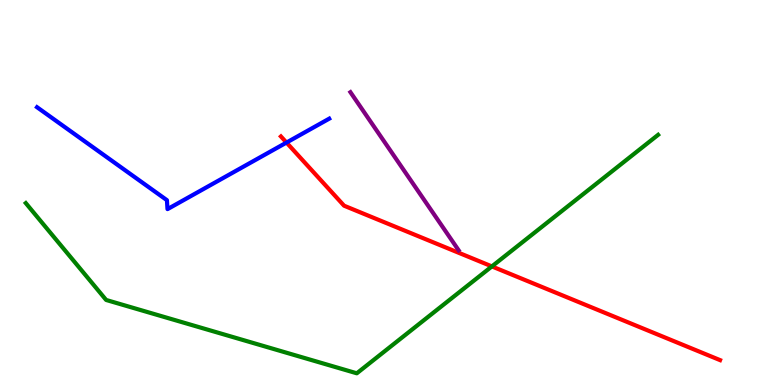[{'lines': ['blue', 'red'], 'intersections': [{'x': 3.7, 'y': 6.3}]}, {'lines': ['green', 'red'], 'intersections': [{'x': 6.35, 'y': 3.08}]}, {'lines': ['purple', 'red'], 'intersections': []}, {'lines': ['blue', 'green'], 'intersections': []}, {'lines': ['blue', 'purple'], 'intersections': []}, {'lines': ['green', 'purple'], 'intersections': []}]